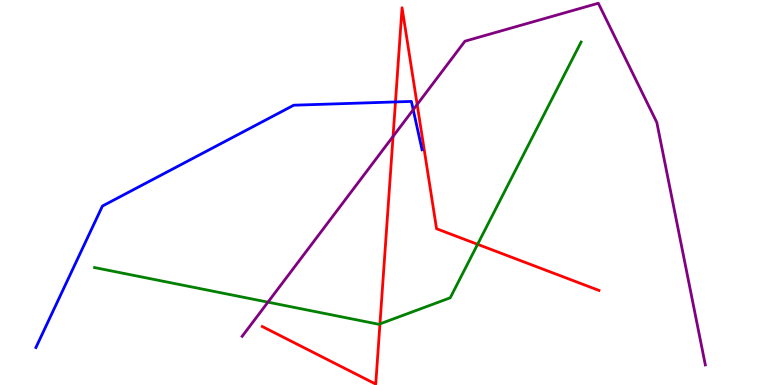[{'lines': ['blue', 'red'], 'intersections': [{'x': 5.1, 'y': 7.35}]}, {'lines': ['green', 'red'], 'intersections': [{'x': 4.9, 'y': 1.59}, {'x': 6.16, 'y': 3.65}]}, {'lines': ['purple', 'red'], 'intersections': [{'x': 5.07, 'y': 6.46}, {'x': 5.38, 'y': 7.29}]}, {'lines': ['blue', 'green'], 'intersections': []}, {'lines': ['blue', 'purple'], 'intersections': [{'x': 5.33, 'y': 7.15}]}, {'lines': ['green', 'purple'], 'intersections': [{'x': 3.46, 'y': 2.15}]}]